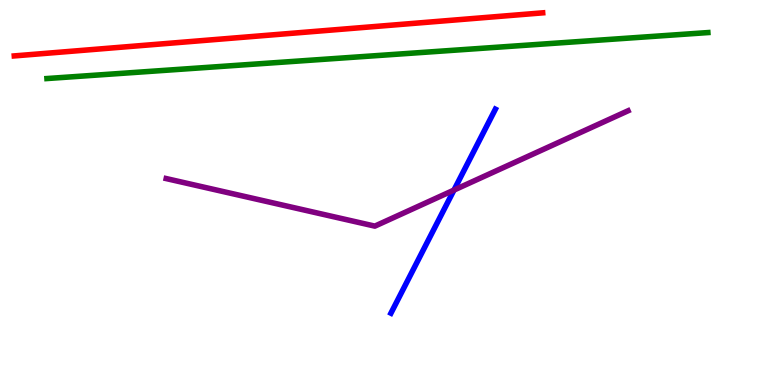[{'lines': ['blue', 'red'], 'intersections': []}, {'lines': ['green', 'red'], 'intersections': []}, {'lines': ['purple', 'red'], 'intersections': []}, {'lines': ['blue', 'green'], 'intersections': []}, {'lines': ['blue', 'purple'], 'intersections': [{'x': 5.86, 'y': 5.06}]}, {'lines': ['green', 'purple'], 'intersections': []}]